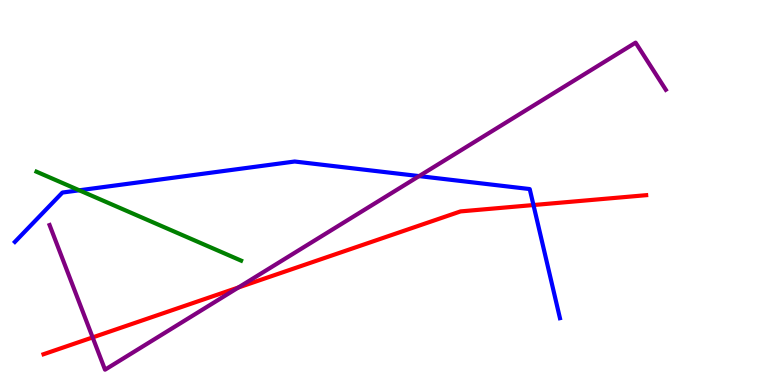[{'lines': ['blue', 'red'], 'intersections': [{'x': 6.88, 'y': 4.67}]}, {'lines': ['green', 'red'], 'intersections': []}, {'lines': ['purple', 'red'], 'intersections': [{'x': 1.2, 'y': 1.24}, {'x': 3.08, 'y': 2.53}]}, {'lines': ['blue', 'green'], 'intersections': [{'x': 1.02, 'y': 5.06}]}, {'lines': ['blue', 'purple'], 'intersections': [{'x': 5.41, 'y': 5.43}]}, {'lines': ['green', 'purple'], 'intersections': []}]